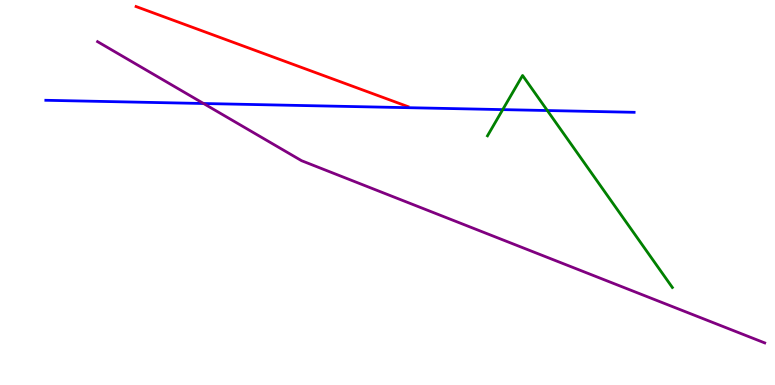[{'lines': ['blue', 'red'], 'intersections': []}, {'lines': ['green', 'red'], 'intersections': []}, {'lines': ['purple', 'red'], 'intersections': []}, {'lines': ['blue', 'green'], 'intersections': [{'x': 6.49, 'y': 7.15}, {'x': 7.06, 'y': 7.13}]}, {'lines': ['blue', 'purple'], 'intersections': [{'x': 2.63, 'y': 7.31}]}, {'lines': ['green', 'purple'], 'intersections': []}]